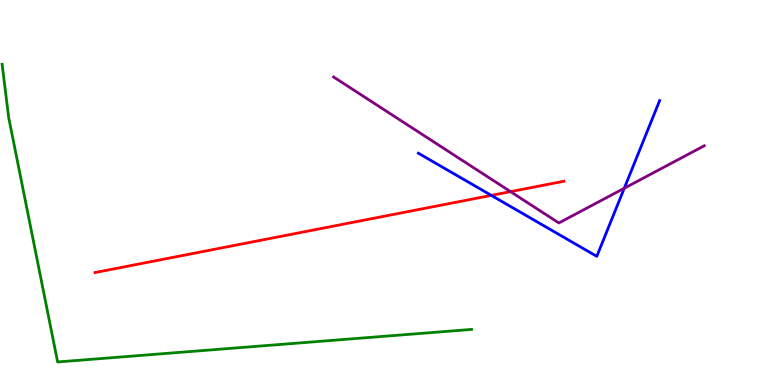[{'lines': ['blue', 'red'], 'intersections': [{'x': 6.34, 'y': 4.93}]}, {'lines': ['green', 'red'], 'intersections': []}, {'lines': ['purple', 'red'], 'intersections': [{'x': 6.59, 'y': 5.02}]}, {'lines': ['blue', 'green'], 'intersections': []}, {'lines': ['blue', 'purple'], 'intersections': [{'x': 8.06, 'y': 5.11}]}, {'lines': ['green', 'purple'], 'intersections': []}]